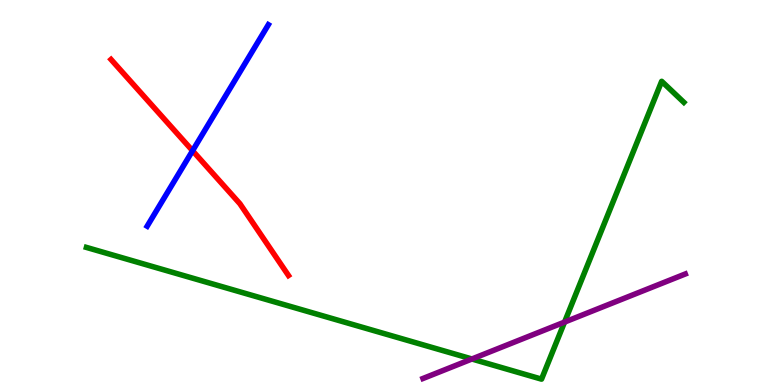[{'lines': ['blue', 'red'], 'intersections': [{'x': 2.48, 'y': 6.08}]}, {'lines': ['green', 'red'], 'intersections': []}, {'lines': ['purple', 'red'], 'intersections': []}, {'lines': ['blue', 'green'], 'intersections': []}, {'lines': ['blue', 'purple'], 'intersections': []}, {'lines': ['green', 'purple'], 'intersections': [{'x': 6.09, 'y': 0.676}, {'x': 7.28, 'y': 1.63}]}]